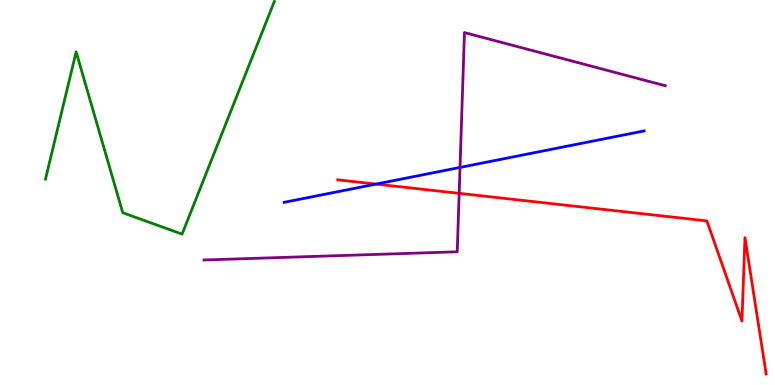[{'lines': ['blue', 'red'], 'intersections': [{'x': 4.85, 'y': 5.22}]}, {'lines': ['green', 'red'], 'intersections': []}, {'lines': ['purple', 'red'], 'intersections': [{'x': 5.92, 'y': 4.98}]}, {'lines': ['blue', 'green'], 'intersections': []}, {'lines': ['blue', 'purple'], 'intersections': [{'x': 5.94, 'y': 5.65}]}, {'lines': ['green', 'purple'], 'intersections': []}]